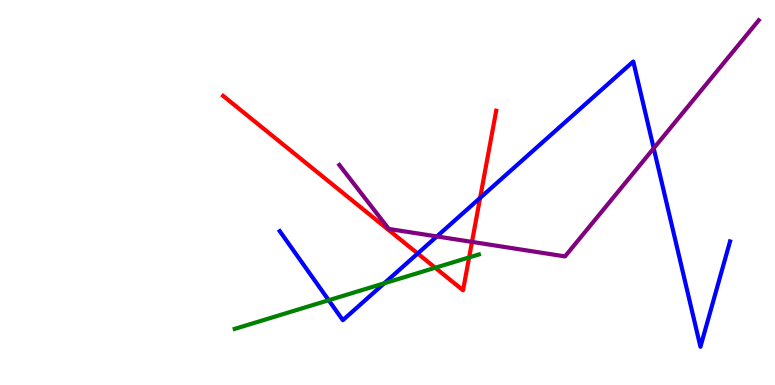[{'lines': ['blue', 'red'], 'intersections': [{'x': 5.39, 'y': 3.42}, {'x': 6.19, 'y': 4.86}]}, {'lines': ['green', 'red'], 'intersections': [{'x': 5.62, 'y': 3.05}, {'x': 6.05, 'y': 3.31}]}, {'lines': ['purple', 'red'], 'intersections': [{'x': 6.09, 'y': 3.72}]}, {'lines': ['blue', 'green'], 'intersections': [{'x': 4.24, 'y': 2.2}, {'x': 4.96, 'y': 2.64}]}, {'lines': ['blue', 'purple'], 'intersections': [{'x': 5.64, 'y': 3.86}, {'x': 8.43, 'y': 6.15}]}, {'lines': ['green', 'purple'], 'intersections': []}]